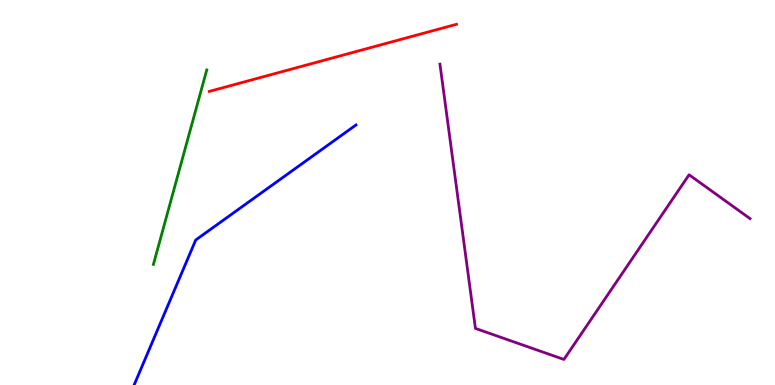[{'lines': ['blue', 'red'], 'intersections': []}, {'lines': ['green', 'red'], 'intersections': []}, {'lines': ['purple', 'red'], 'intersections': []}, {'lines': ['blue', 'green'], 'intersections': []}, {'lines': ['blue', 'purple'], 'intersections': []}, {'lines': ['green', 'purple'], 'intersections': []}]